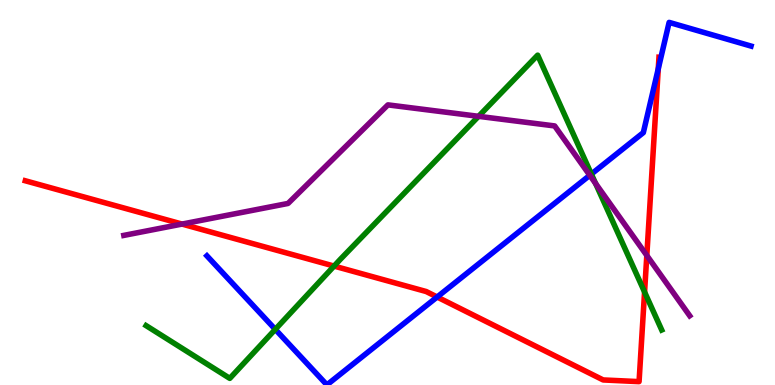[{'lines': ['blue', 'red'], 'intersections': [{'x': 5.64, 'y': 2.29}, {'x': 8.49, 'y': 8.21}]}, {'lines': ['green', 'red'], 'intersections': [{'x': 4.31, 'y': 3.09}, {'x': 8.32, 'y': 2.42}]}, {'lines': ['purple', 'red'], 'intersections': [{'x': 2.35, 'y': 4.18}, {'x': 8.35, 'y': 3.36}]}, {'lines': ['blue', 'green'], 'intersections': [{'x': 3.55, 'y': 1.44}, {'x': 7.63, 'y': 5.48}]}, {'lines': ['blue', 'purple'], 'intersections': [{'x': 7.61, 'y': 5.45}]}, {'lines': ['green', 'purple'], 'intersections': [{'x': 6.17, 'y': 6.98}, {'x': 7.68, 'y': 5.23}]}]